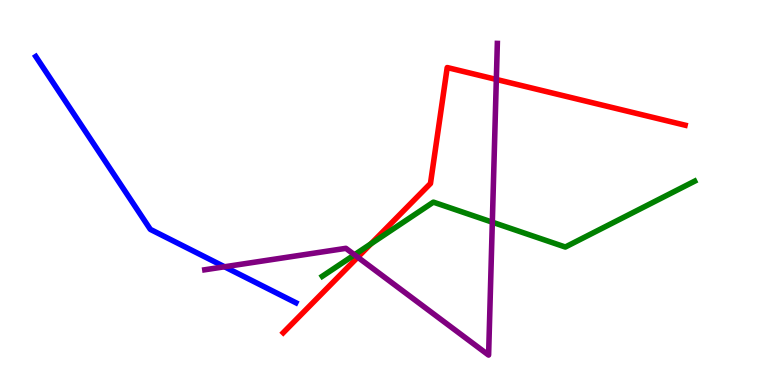[{'lines': ['blue', 'red'], 'intersections': []}, {'lines': ['green', 'red'], 'intersections': [{'x': 4.79, 'y': 3.67}]}, {'lines': ['purple', 'red'], 'intersections': [{'x': 4.62, 'y': 3.32}, {'x': 6.4, 'y': 7.94}]}, {'lines': ['blue', 'green'], 'intersections': []}, {'lines': ['blue', 'purple'], 'intersections': [{'x': 2.9, 'y': 3.07}]}, {'lines': ['green', 'purple'], 'intersections': [{'x': 4.57, 'y': 3.38}, {'x': 6.35, 'y': 4.23}]}]